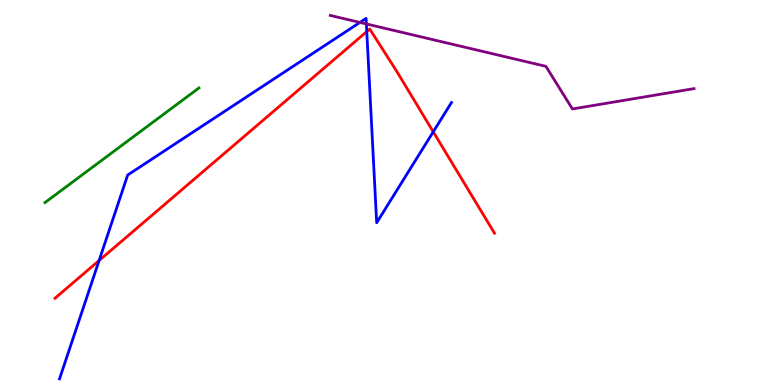[{'lines': ['blue', 'red'], 'intersections': [{'x': 1.28, 'y': 3.23}, {'x': 4.73, 'y': 9.18}, {'x': 5.59, 'y': 6.58}]}, {'lines': ['green', 'red'], 'intersections': []}, {'lines': ['purple', 'red'], 'intersections': []}, {'lines': ['blue', 'green'], 'intersections': []}, {'lines': ['blue', 'purple'], 'intersections': [{'x': 4.64, 'y': 9.42}, {'x': 4.73, 'y': 9.38}]}, {'lines': ['green', 'purple'], 'intersections': []}]